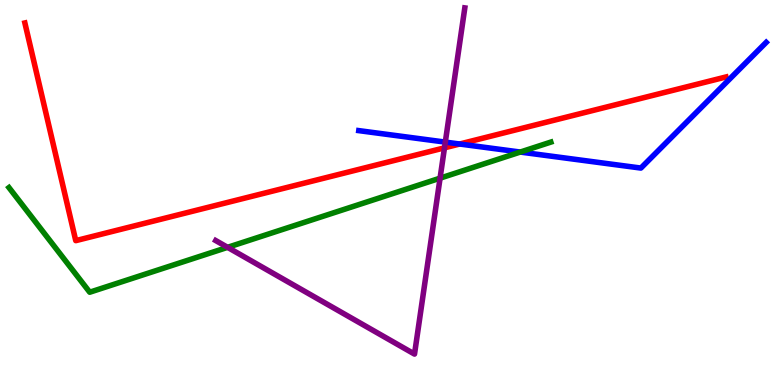[{'lines': ['blue', 'red'], 'intersections': [{'x': 5.93, 'y': 6.26}]}, {'lines': ['green', 'red'], 'intersections': []}, {'lines': ['purple', 'red'], 'intersections': [{'x': 5.74, 'y': 6.16}]}, {'lines': ['blue', 'green'], 'intersections': [{'x': 6.71, 'y': 6.05}]}, {'lines': ['blue', 'purple'], 'intersections': [{'x': 5.75, 'y': 6.31}]}, {'lines': ['green', 'purple'], 'intersections': [{'x': 2.94, 'y': 3.58}, {'x': 5.68, 'y': 5.37}]}]